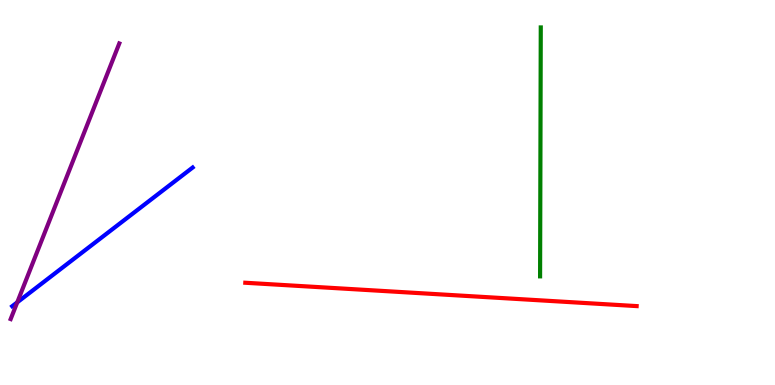[{'lines': ['blue', 'red'], 'intersections': []}, {'lines': ['green', 'red'], 'intersections': []}, {'lines': ['purple', 'red'], 'intersections': []}, {'lines': ['blue', 'green'], 'intersections': []}, {'lines': ['blue', 'purple'], 'intersections': [{'x': 0.223, 'y': 2.15}]}, {'lines': ['green', 'purple'], 'intersections': []}]